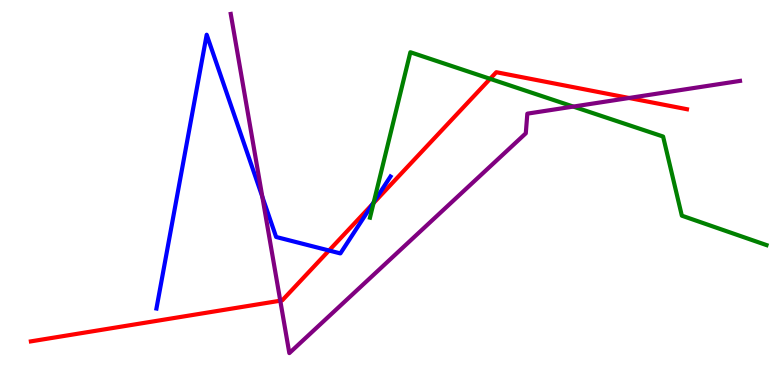[{'lines': ['blue', 'red'], 'intersections': [{'x': 4.25, 'y': 3.49}, {'x': 4.81, 'y': 4.7}]}, {'lines': ['green', 'red'], 'intersections': [{'x': 4.82, 'y': 4.73}, {'x': 6.32, 'y': 7.95}]}, {'lines': ['purple', 'red'], 'intersections': [{'x': 3.62, 'y': 2.19}, {'x': 8.12, 'y': 7.45}]}, {'lines': ['blue', 'green'], 'intersections': [{'x': 4.82, 'y': 4.75}]}, {'lines': ['blue', 'purple'], 'intersections': [{'x': 3.38, 'y': 4.89}]}, {'lines': ['green', 'purple'], 'intersections': [{'x': 7.4, 'y': 7.23}]}]